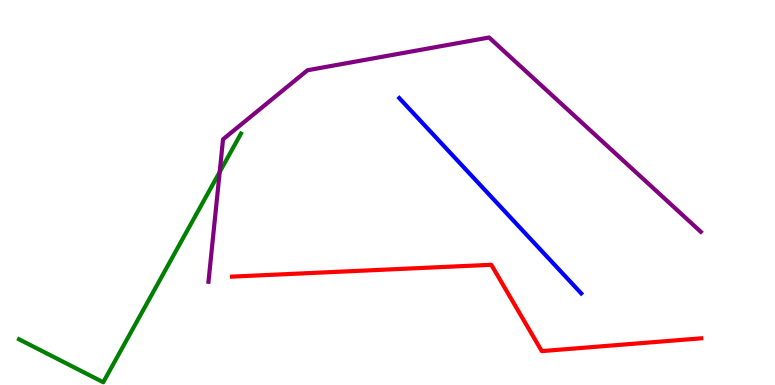[{'lines': ['blue', 'red'], 'intersections': []}, {'lines': ['green', 'red'], 'intersections': []}, {'lines': ['purple', 'red'], 'intersections': []}, {'lines': ['blue', 'green'], 'intersections': []}, {'lines': ['blue', 'purple'], 'intersections': []}, {'lines': ['green', 'purple'], 'intersections': [{'x': 2.83, 'y': 5.53}]}]